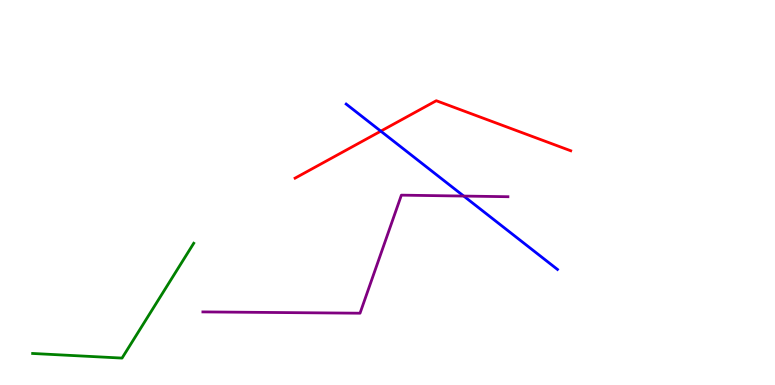[{'lines': ['blue', 'red'], 'intersections': [{'x': 4.91, 'y': 6.59}]}, {'lines': ['green', 'red'], 'intersections': []}, {'lines': ['purple', 'red'], 'intersections': []}, {'lines': ['blue', 'green'], 'intersections': []}, {'lines': ['blue', 'purple'], 'intersections': [{'x': 5.98, 'y': 4.91}]}, {'lines': ['green', 'purple'], 'intersections': []}]